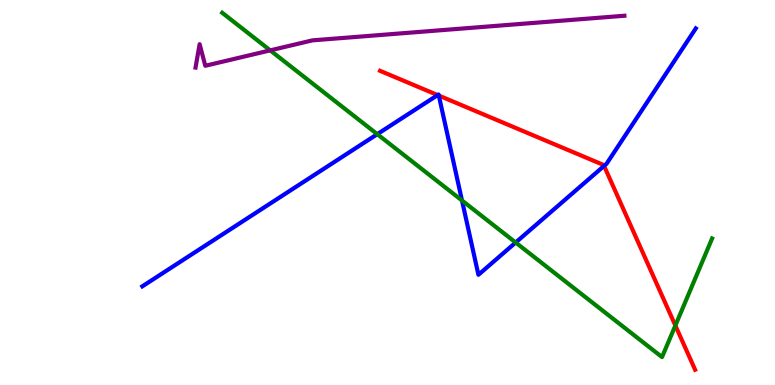[{'lines': ['blue', 'red'], 'intersections': [{'x': 5.65, 'y': 7.53}, {'x': 5.66, 'y': 7.52}, {'x': 7.79, 'y': 5.69}]}, {'lines': ['green', 'red'], 'intersections': [{'x': 8.71, 'y': 1.54}]}, {'lines': ['purple', 'red'], 'intersections': []}, {'lines': ['blue', 'green'], 'intersections': [{'x': 4.87, 'y': 6.52}, {'x': 5.96, 'y': 4.79}, {'x': 6.65, 'y': 3.7}]}, {'lines': ['blue', 'purple'], 'intersections': []}, {'lines': ['green', 'purple'], 'intersections': [{'x': 3.49, 'y': 8.69}]}]